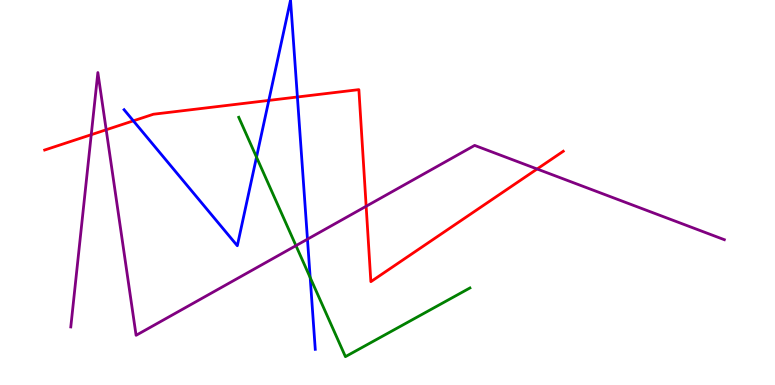[{'lines': ['blue', 'red'], 'intersections': [{'x': 1.72, 'y': 6.86}, {'x': 3.47, 'y': 7.39}, {'x': 3.84, 'y': 7.48}]}, {'lines': ['green', 'red'], 'intersections': []}, {'lines': ['purple', 'red'], 'intersections': [{'x': 1.18, 'y': 6.5}, {'x': 1.37, 'y': 6.63}, {'x': 4.72, 'y': 4.64}, {'x': 6.93, 'y': 5.61}]}, {'lines': ['blue', 'green'], 'intersections': [{'x': 3.31, 'y': 5.92}, {'x': 4.0, 'y': 2.79}]}, {'lines': ['blue', 'purple'], 'intersections': [{'x': 3.97, 'y': 3.79}]}, {'lines': ['green', 'purple'], 'intersections': [{'x': 3.82, 'y': 3.62}]}]